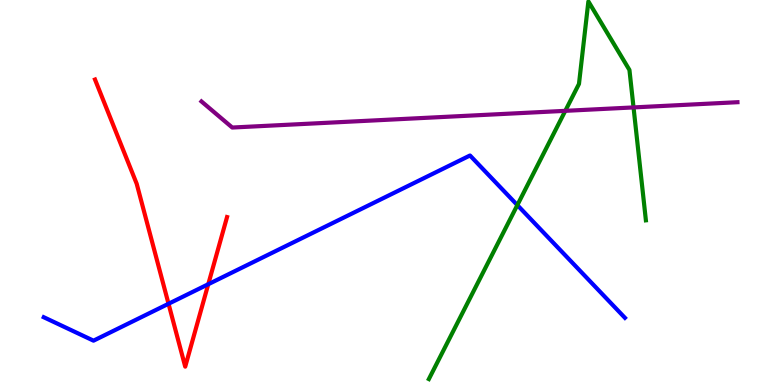[{'lines': ['blue', 'red'], 'intersections': [{'x': 2.17, 'y': 2.11}, {'x': 2.69, 'y': 2.62}]}, {'lines': ['green', 'red'], 'intersections': []}, {'lines': ['purple', 'red'], 'intersections': []}, {'lines': ['blue', 'green'], 'intersections': [{'x': 6.68, 'y': 4.67}]}, {'lines': ['blue', 'purple'], 'intersections': []}, {'lines': ['green', 'purple'], 'intersections': [{'x': 7.29, 'y': 7.12}, {'x': 8.17, 'y': 7.21}]}]